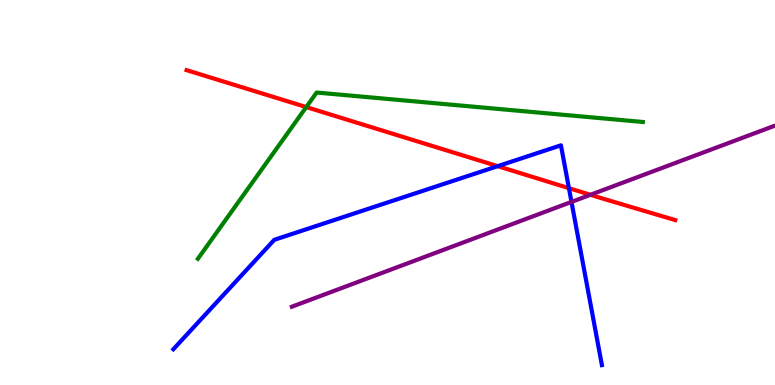[{'lines': ['blue', 'red'], 'intersections': [{'x': 6.42, 'y': 5.68}, {'x': 7.34, 'y': 5.11}]}, {'lines': ['green', 'red'], 'intersections': [{'x': 3.95, 'y': 7.22}]}, {'lines': ['purple', 'red'], 'intersections': [{'x': 7.62, 'y': 4.94}]}, {'lines': ['blue', 'green'], 'intersections': []}, {'lines': ['blue', 'purple'], 'intersections': [{'x': 7.37, 'y': 4.76}]}, {'lines': ['green', 'purple'], 'intersections': []}]